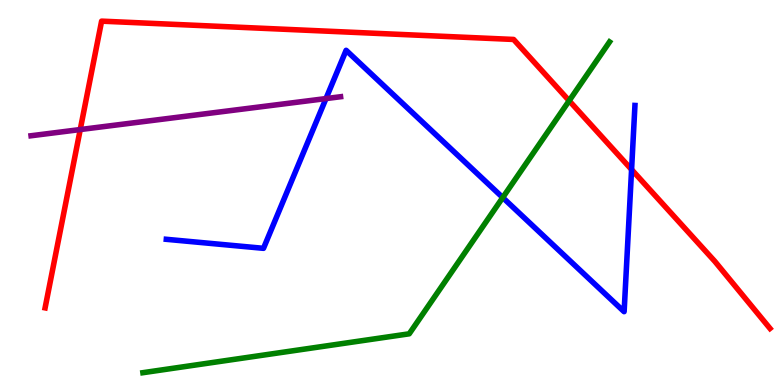[{'lines': ['blue', 'red'], 'intersections': [{'x': 8.15, 'y': 5.6}]}, {'lines': ['green', 'red'], 'intersections': [{'x': 7.34, 'y': 7.38}]}, {'lines': ['purple', 'red'], 'intersections': [{'x': 1.04, 'y': 6.64}]}, {'lines': ['blue', 'green'], 'intersections': [{'x': 6.49, 'y': 4.87}]}, {'lines': ['blue', 'purple'], 'intersections': [{'x': 4.21, 'y': 7.44}]}, {'lines': ['green', 'purple'], 'intersections': []}]